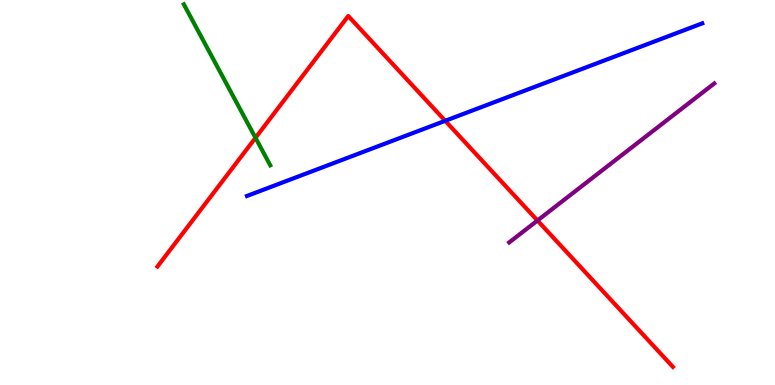[{'lines': ['blue', 'red'], 'intersections': [{'x': 5.74, 'y': 6.86}]}, {'lines': ['green', 'red'], 'intersections': [{'x': 3.3, 'y': 6.42}]}, {'lines': ['purple', 'red'], 'intersections': [{'x': 6.94, 'y': 4.27}]}, {'lines': ['blue', 'green'], 'intersections': []}, {'lines': ['blue', 'purple'], 'intersections': []}, {'lines': ['green', 'purple'], 'intersections': []}]